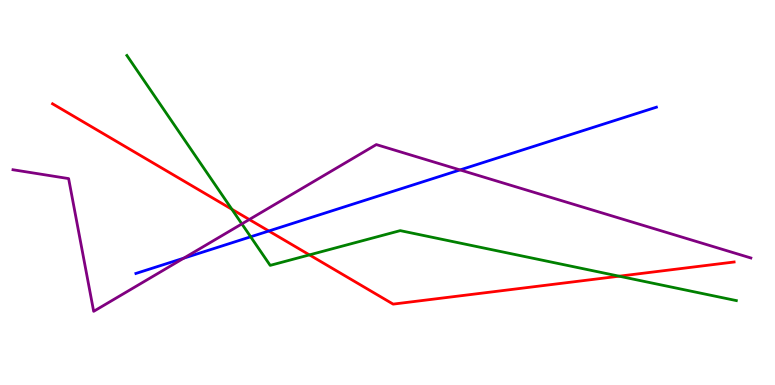[{'lines': ['blue', 'red'], 'intersections': [{'x': 3.47, 'y': 4.0}]}, {'lines': ['green', 'red'], 'intersections': [{'x': 2.99, 'y': 4.56}, {'x': 3.99, 'y': 3.38}, {'x': 7.99, 'y': 2.83}]}, {'lines': ['purple', 'red'], 'intersections': [{'x': 3.22, 'y': 4.3}]}, {'lines': ['blue', 'green'], 'intersections': [{'x': 3.23, 'y': 3.85}]}, {'lines': ['blue', 'purple'], 'intersections': [{'x': 2.37, 'y': 3.29}, {'x': 5.94, 'y': 5.59}]}, {'lines': ['green', 'purple'], 'intersections': [{'x': 3.12, 'y': 4.18}]}]